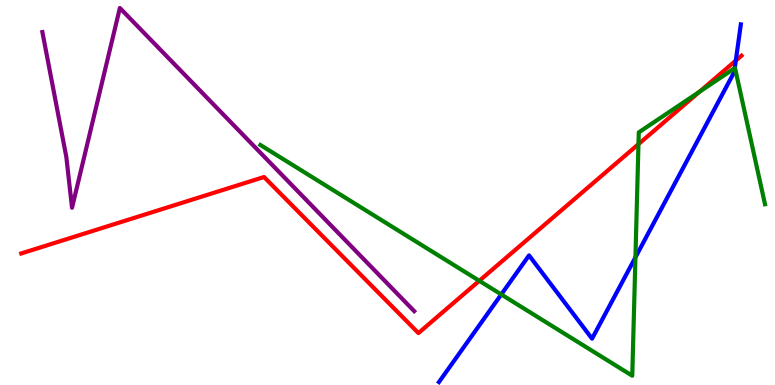[{'lines': ['blue', 'red'], 'intersections': [{'x': 9.49, 'y': 8.43}]}, {'lines': ['green', 'red'], 'intersections': [{'x': 6.18, 'y': 2.71}, {'x': 8.24, 'y': 6.26}, {'x': 9.02, 'y': 7.62}]}, {'lines': ['purple', 'red'], 'intersections': []}, {'lines': ['blue', 'green'], 'intersections': [{'x': 6.47, 'y': 2.35}, {'x': 8.2, 'y': 3.32}, {'x': 9.48, 'y': 8.23}]}, {'lines': ['blue', 'purple'], 'intersections': []}, {'lines': ['green', 'purple'], 'intersections': []}]